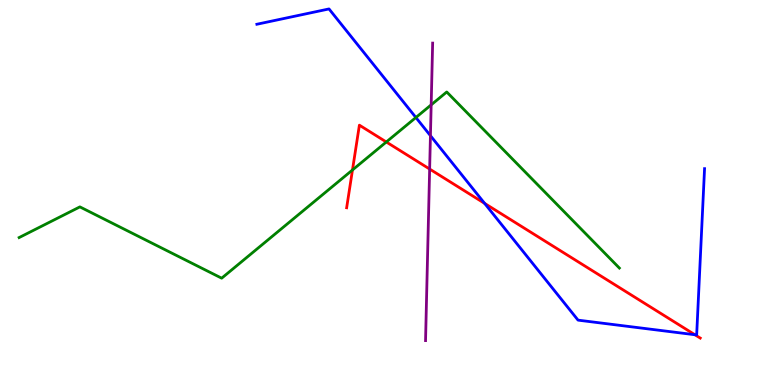[{'lines': ['blue', 'red'], 'intersections': [{'x': 6.25, 'y': 4.72}, {'x': 8.97, 'y': 1.31}]}, {'lines': ['green', 'red'], 'intersections': [{'x': 4.55, 'y': 5.59}, {'x': 4.98, 'y': 6.31}]}, {'lines': ['purple', 'red'], 'intersections': [{'x': 5.54, 'y': 5.61}]}, {'lines': ['blue', 'green'], 'intersections': [{'x': 5.37, 'y': 6.95}]}, {'lines': ['blue', 'purple'], 'intersections': [{'x': 5.55, 'y': 6.48}]}, {'lines': ['green', 'purple'], 'intersections': [{'x': 5.56, 'y': 7.28}]}]